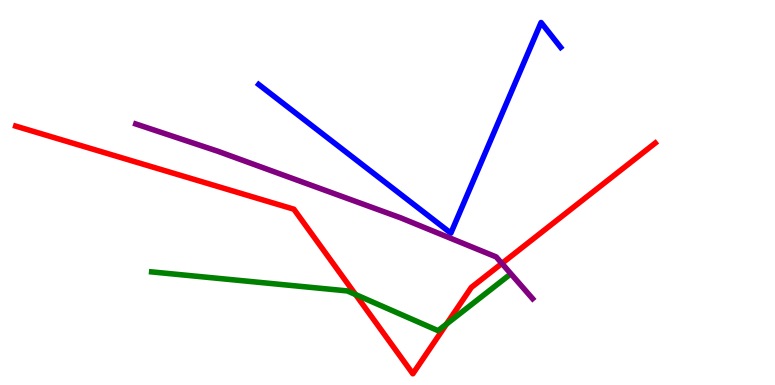[{'lines': ['blue', 'red'], 'intersections': []}, {'lines': ['green', 'red'], 'intersections': [{'x': 4.59, 'y': 2.35}, {'x': 5.76, 'y': 1.58}]}, {'lines': ['purple', 'red'], 'intersections': [{'x': 6.48, 'y': 3.16}]}, {'lines': ['blue', 'green'], 'intersections': []}, {'lines': ['blue', 'purple'], 'intersections': []}, {'lines': ['green', 'purple'], 'intersections': []}]